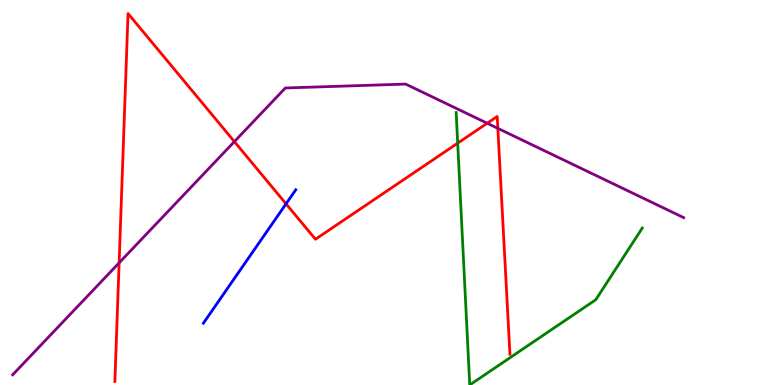[{'lines': ['blue', 'red'], 'intersections': [{'x': 3.69, 'y': 4.71}]}, {'lines': ['green', 'red'], 'intersections': [{'x': 5.91, 'y': 6.28}]}, {'lines': ['purple', 'red'], 'intersections': [{'x': 1.54, 'y': 3.17}, {'x': 3.02, 'y': 6.32}, {'x': 6.29, 'y': 6.8}, {'x': 6.42, 'y': 6.67}]}, {'lines': ['blue', 'green'], 'intersections': []}, {'lines': ['blue', 'purple'], 'intersections': []}, {'lines': ['green', 'purple'], 'intersections': []}]